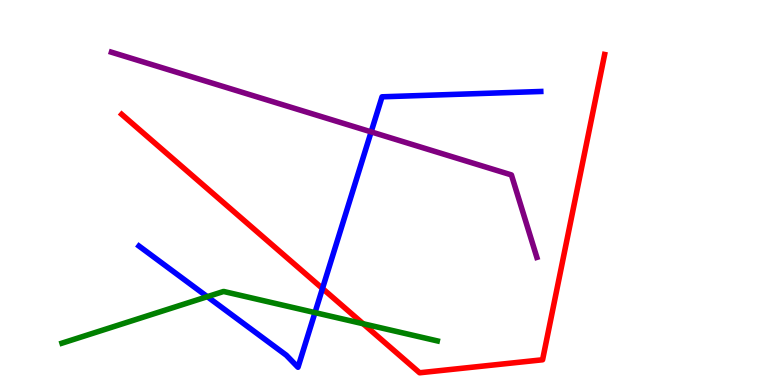[{'lines': ['blue', 'red'], 'intersections': [{'x': 4.16, 'y': 2.51}]}, {'lines': ['green', 'red'], 'intersections': [{'x': 4.69, 'y': 1.59}]}, {'lines': ['purple', 'red'], 'intersections': []}, {'lines': ['blue', 'green'], 'intersections': [{'x': 2.67, 'y': 2.29}, {'x': 4.06, 'y': 1.88}]}, {'lines': ['blue', 'purple'], 'intersections': [{'x': 4.79, 'y': 6.57}]}, {'lines': ['green', 'purple'], 'intersections': []}]